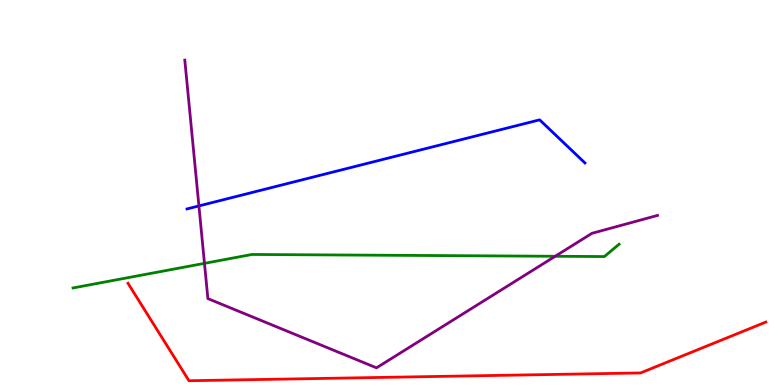[{'lines': ['blue', 'red'], 'intersections': []}, {'lines': ['green', 'red'], 'intersections': []}, {'lines': ['purple', 'red'], 'intersections': []}, {'lines': ['blue', 'green'], 'intersections': []}, {'lines': ['blue', 'purple'], 'intersections': [{'x': 2.57, 'y': 4.65}]}, {'lines': ['green', 'purple'], 'intersections': [{'x': 2.64, 'y': 3.16}, {'x': 7.16, 'y': 3.34}]}]